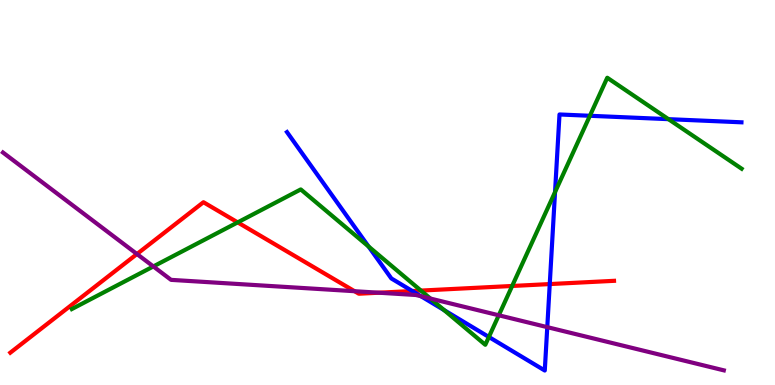[{'lines': ['blue', 'red'], 'intersections': [{'x': 5.32, 'y': 2.44}, {'x': 7.09, 'y': 2.62}]}, {'lines': ['green', 'red'], 'intersections': [{'x': 3.07, 'y': 4.22}, {'x': 5.43, 'y': 2.45}, {'x': 6.61, 'y': 2.57}]}, {'lines': ['purple', 'red'], 'intersections': [{'x': 1.77, 'y': 3.4}, {'x': 4.58, 'y': 2.44}, {'x': 4.89, 'y': 2.4}]}, {'lines': ['blue', 'green'], 'intersections': [{'x': 4.76, 'y': 3.6}, {'x': 5.73, 'y': 1.94}, {'x': 6.31, 'y': 1.25}, {'x': 7.16, 'y': 5.01}, {'x': 7.61, 'y': 6.99}, {'x': 8.63, 'y': 6.9}]}, {'lines': ['blue', 'purple'], 'intersections': [{'x': 5.43, 'y': 2.31}, {'x': 7.06, 'y': 1.5}]}, {'lines': ['green', 'purple'], 'intersections': [{'x': 1.98, 'y': 3.08}, {'x': 5.55, 'y': 2.25}, {'x': 6.44, 'y': 1.81}]}]